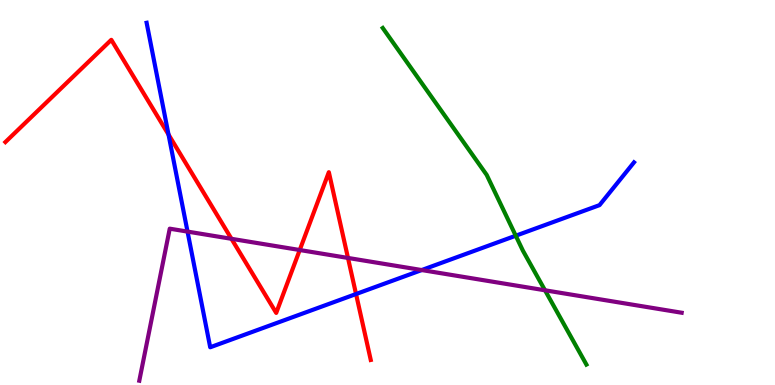[{'lines': ['blue', 'red'], 'intersections': [{'x': 2.17, 'y': 6.5}, {'x': 4.59, 'y': 2.36}]}, {'lines': ['green', 'red'], 'intersections': []}, {'lines': ['purple', 'red'], 'intersections': [{'x': 2.99, 'y': 3.8}, {'x': 3.87, 'y': 3.51}, {'x': 4.49, 'y': 3.3}]}, {'lines': ['blue', 'green'], 'intersections': [{'x': 6.65, 'y': 3.88}]}, {'lines': ['blue', 'purple'], 'intersections': [{'x': 2.42, 'y': 3.98}, {'x': 5.44, 'y': 2.99}]}, {'lines': ['green', 'purple'], 'intersections': [{'x': 7.03, 'y': 2.46}]}]